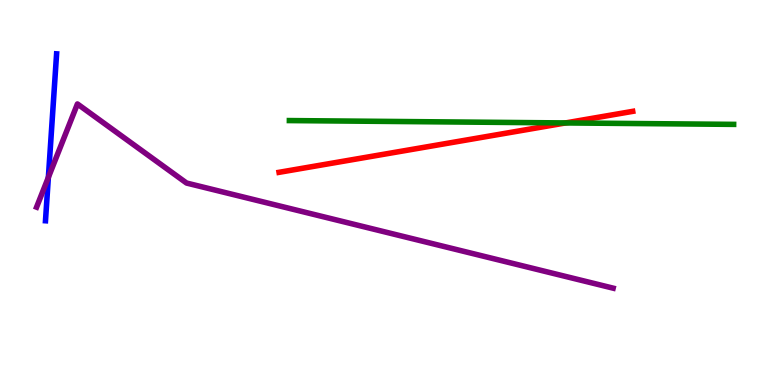[{'lines': ['blue', 'red'], 'intersections': []}, {'lines': ['green', 'red'], 'intersections': [{'x': 7.3, 'y': 6.81}]}, {'lines': ['purple', 'red'], 'intersections': []}, {'lines': ['blue', 'green'], 'intersections': []}, {'lines': ['blue', 'purple'], 'intersections': [{'x': 0.624, 'y': 5.39}]}, {'lines': ['green', 'purple'], 'intersections': []}]